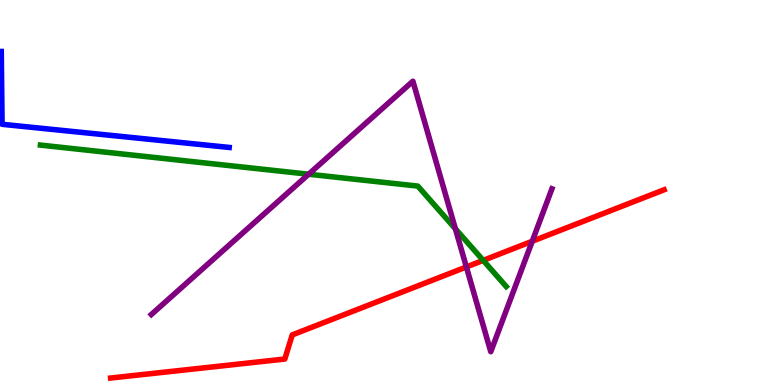[{'lines': ['blue', 'red'], 'intersections': []}, {'lines': ['green', 'red'], 'intersections': [{'x': 6.23, 'y': 3.24}]}, {'lines': ['purple', 'red'], 'intersections': [{'x': 6.02, 'y': 3.07}, {'x': 6.87, 'y': 3.73}]}, {'lines': ['blue', 'green'], 'intersections': []}, {'lines': ['blue', 'purple'], 'intersections': []}, {'lines': ['green', 'purple'], 'intersections': [{'x': 3.98, 'y': 5.47}, {'x': 5.88, 'y': 4.06}]}]